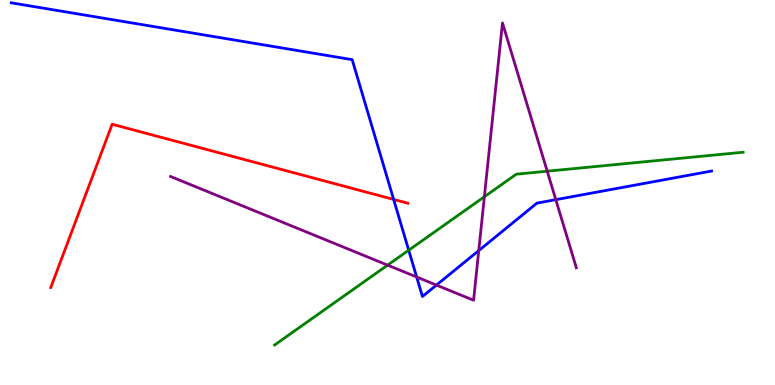[{'lines': ['blue', 'red'], 'intersections': [{'x': 5.08, 'y': 4.82}]}, {'lines': ['green', 'red'], 'intersections': []}, {'lines': ['purple', 'red'], 'intersections': []}, {'lines': ['blue', 'green'], 'intersections': [{'x': 5.27, 'y': 3.5}]}, {'lines': ['blue', 'purple'], 'intersections': [{'x': 5.38, 'y': 2.81}, {'x': 5.63, 'y': 2.6}, {'x': 6.18, 'y': 3.49}, {'x': 7.17, 'y': 4.81}]}, {'lines': ['green', 'purple'], 'intersections': [{'x': 5.0, 'y': 3.11}, {'x': 6.25, 'y': 4.89}, {'x': 7.06, 'y': 5.55}]}]